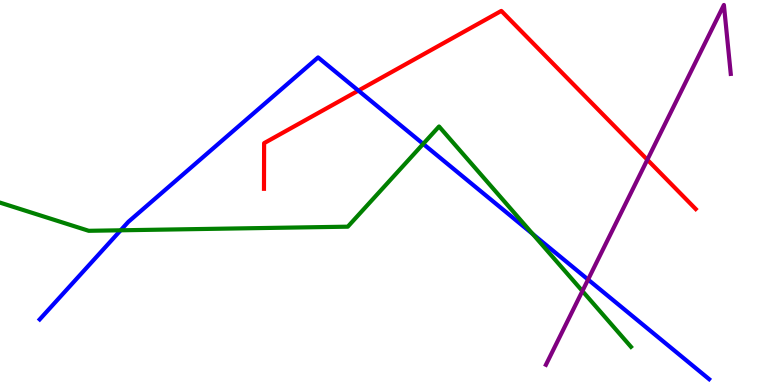[{'lines': ['blue', 'red'], 'intersections': [{'x': 4.62, 'y': 7.65}]}, {'lines': ['green', 'red'], 'intersections': []}, {'lines': ['purple', 'red'], 'intersections': [{'x': 8.35, 'y': 5.85}]}, {'lines': ['blue', 'green'], 'intersections': [{'x': 1.56, 'y': 4.02}, {'x': 5.46, 'y': 6.26}, {'x': 6.87, 'y': 3.92}]}, {'lines': ['blue', 'purple'], 'intersections': [{'x': 7.59, 'y': 2.74}]}, {'lines': ['green', 'purple'], 'intersections': [{'x': 7.51, 'y': 2.44}]}]